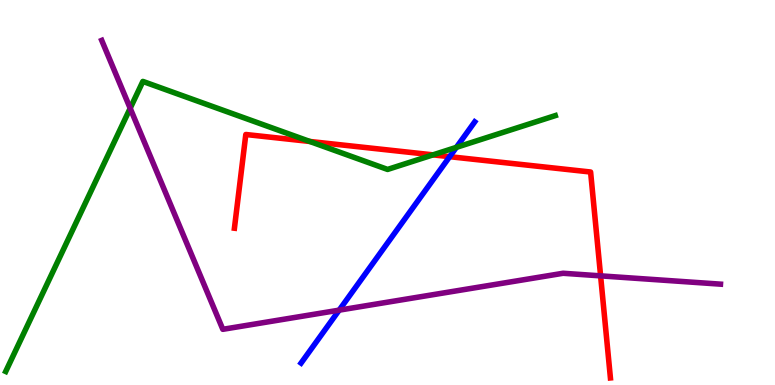[{'lines': ['blue', 'red'], 'intersections': [{'x': 5.8, 'y': 5.93}]}, {'lines': ['green', 'red'], 'intersections': [{'x': 4.0, 'y': 6.33}, {'x': 5.59, 'y': 5.98}]}, {'lines': ['purple', 'red'], 'intersections': [{'x': 7.75, 'y': 2.83}]}, {'lines': ['blue', 'green'], 'intersections': [{'x': 5.89, 'y': 6.17}]}, {'lines': ['blue', 'purple'], 'intersections': [{'x': 4.38, 'y': 1.94}]}, {'lines': ['green', 'purple'], 'intersections': [{'x': 1.68, 'y': 7.19}]}]